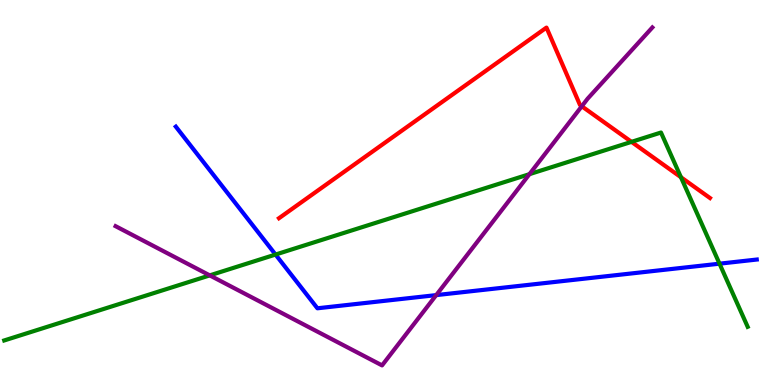[{'lines': ['blue', 'red'], 'intersections': []}, {'lines': ['green', 'red'], 'intersections': [{'x': 8.15, 'y': 6.32}, {'x': 8.79, 'y': 5.4}]}, {'lines': ['purple', 'red'], 'intersections': [{'x': 7.51, 'y': 7.24}]}, {'lines': ['blue', 'green'], 'intersections': [{'x': 3.56, 'y': 3.39}, {'x': 9.28, 'y': 3.15}]}, {'lines': ['blue', 'purple'], 'intersections': [{'x': 5.63, 'y': 2.33}]}, {'lines': ['green', 'purple'], 'intersections': [{'x': 2.71, 'y': 2.85}, {'x': 6.83, 'y': 5.48}]}]